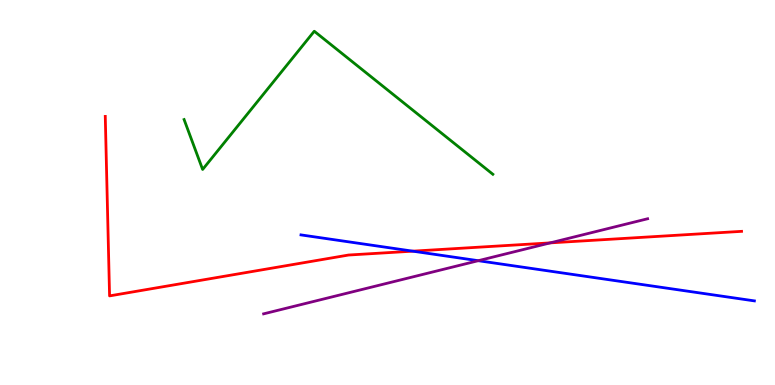[{'lines': ['blue', 'red'], 'intersections': [{'x': 5.33, 'y': 3.48}]}, {'lines': ['green', 'red'], 'intersections': []}, {'lines': ['purple', 'red'], 'intersections': [{'x': 7.1, 'y': 3.69}]}, {'lines': ['blue', 'green'], 'intersections': []}, {'lines': ['blue', 'purple'], 'intersections': [{'x': 6.17, 'y': 3.23}]}, {'lines': ['green', 'purple'], 'intersections': []}]